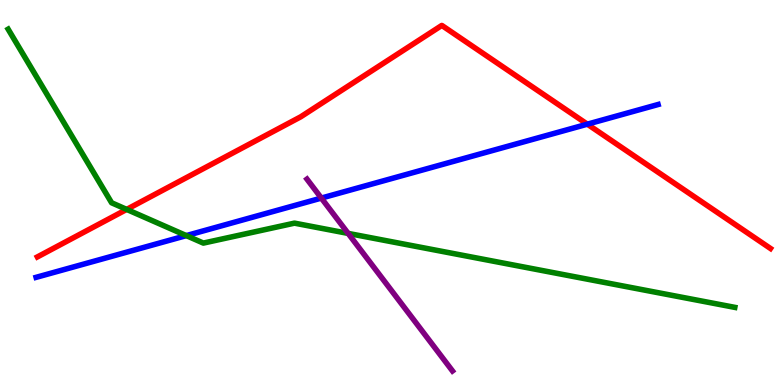[{'lines': ['blue', 'red'], 'intersections': [{'x': 7.58, 'y': 6.77}]}, {'lines': ['green', 'red'], 'intersections': [{'x': 1.63, 'y': 4.56}]}, {'lines': ['purple', 'red'], 'intersections': []}, {'lines': ['blue', 'green'], 'intersections': [{'x': 2.4, 'y': 3.88}]}, {'lines': ['blue', 'purple'], 'intersections': [{'x': 4.15, 'y': 4.85}]}, {'lines': ['green', 'purple'], 'intersections': [{'x': 4.49, 'y': 3.94}]}]